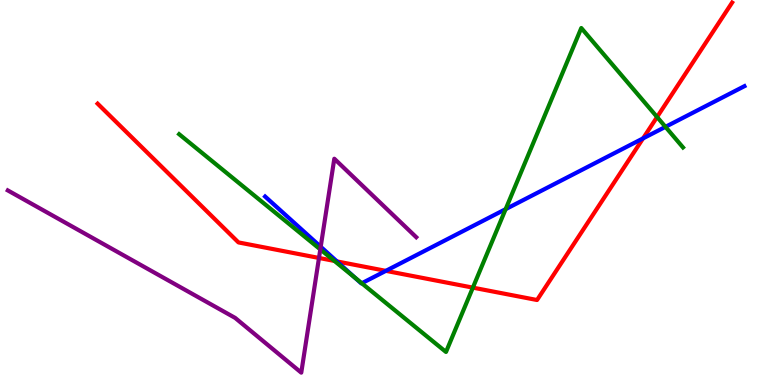[{'lines': ['blue', 'red'], 'intersections': [{'x': 4.35, 'y': 3.21}, {'x': 4.98, 'y': 2.96}, {'x': 8.3, 'y': 6.41}]}, {'lines': ['green', 'red'], 'intersections': [{'x': 4.32, 'y': 3.22}, {'x': 6.1, 'y': 2.53}, {'x': 8.48, 'y': 6.96}]}, {'lines': ['purple', 'red'], 'intersections': [{'x': 4.12, 'y': 3.3}]}, {'lines': ['blue', 'green'], 'intersections': [{'x': 4.58, 'y': 2.79}, {'x': 4.67, 'y': 2.64}, {'x': 6.52, 'y': 4.57}, {'x': 8.59, 'y': 6.71}]}, {'lines': ['blue', 'purple'], 'intersections': [{'x': 4.14, 'y': 3.59}]}, {'lines': ['green', 'purple'], 'intersections': [{'x': 4.13, 'y': 3.52}]}]